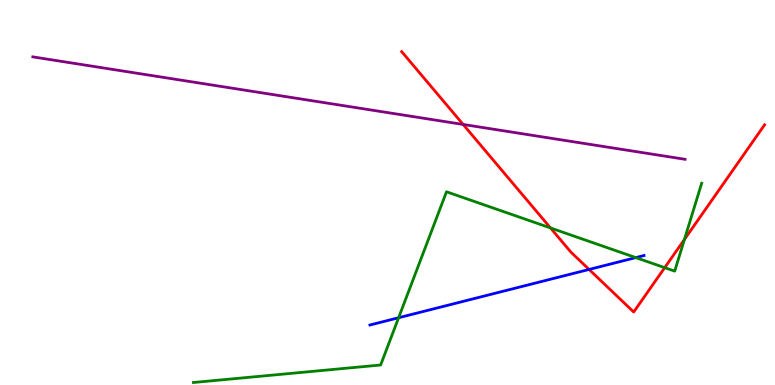[{'lines': ['blue', 'red'], 'intersections': [{'x': 7.6, 'y': 3.0}]}, {'lines': ['green', 'red'], 'intersections': [{'x': 7.1, 'y': 4.08}, {'x': 8.58, 'y': 3.05}, {'x': 8.83, 'y': 3.78}]}, {'lines': ['purple', 'red'], 'intersections': [{'x': 5.98, 'y': 6.77}]}, {'lines': ['blue', 'green'], 'intersections': [{'x': 5.14, 'y': 1.75}, {'x': 8.2, 'y': 3.31}]}, {'lines': ['blue', 'purple'], 'intersections': []}, {'lines': ['green', 'purple'], 'intersections': []}]